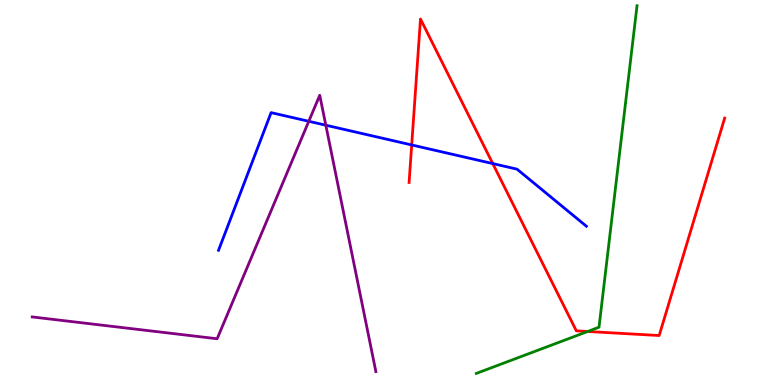[{'lines': ['blue', 'red'], 'intersections': [{'x': 5.31, 'y': 6.24}, {'x': 6.36, 'y': 5.75}]}, {'lines': ['green', 'red'], 'intersections': [{'x': 7.58, 'y': 1.39}]}, {'lines': ['purple', 'red'], 'intersections': []}, {'lines': ['blue', 'green'], 'intersections': []}, {'lines': ['blue', 'purple'], 'intersections': [{'x': 3.98, 'y': 6.85}, {'x': 4.2, 'y': 6.75}]}, {'lines': ['green', 'purple'], 'intersections': []}]